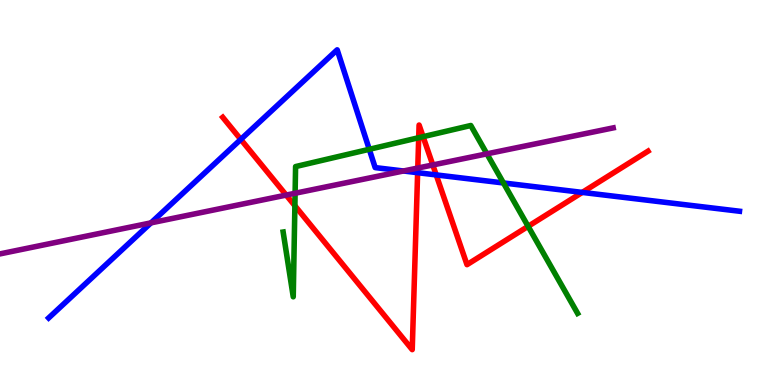[{'lines': ['blue', 'red'], 'intersections': [{'x': 3.11, 'y': 6.38}, {'x': 5.39, 'y': 5.51}, {'x': 5.63, 'y': 5.46}, {'x': 7.51, 'y': 5.0}]}, {'lines': ['green', 'red'], 'intersections': [{'x': 3.8, 'y': 4.66}, {'x': 5.4, 'y': 6.42}, {'x': 5.46, 'y': 6.45}, {'x': 6.81, 'y': 4.12}]}, {'lines': ['purple', 'red'], 'intersections': [{'x': 3.69, 'y': 4.93}, {'x': 5.39, 'y': 5.64}, {'x': 5.58, 'y': 5.72}]}, {'lines': ['blue', 'green'], 'intersections': [{'x': 4.76, 'y': 6.12}, {'x': 6.5, 'y': 5.25}]}, {'lines': ['blue', 'purple'], 'intersections': [{'x': 1.95, 'y': 4.21}, {'x': 5.21, 'y': 5.56}]}, {'lines': ['green', 'purple'], 'intersections': [{'x': 3.81, 'y': 4.98}, {'x': 6.28, 'y': 6.0}]}]